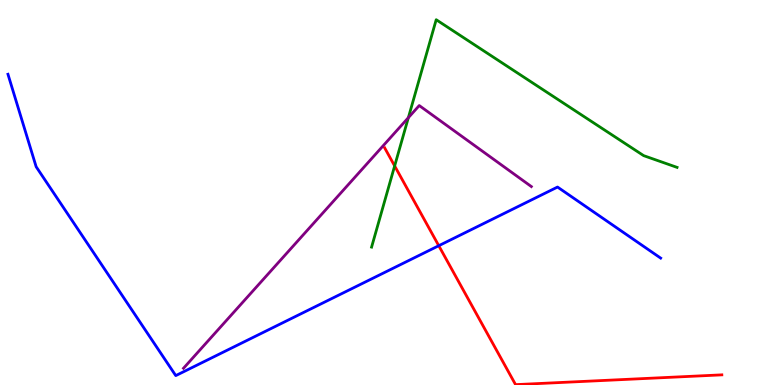[{'lines': ['blue', 'red'], 'intersections': [{'x': 5.66, 'y': 3.62}]}, {'lines': ['green', 'red'], 'intersections': [{'x': 5.09, 'y': 5.69}]}, {'lines': ['purple', 'red'], 'intersections': []}, {'lines': ['blue', 'green'], 'intersections': []}, {'lines': ['blue', 'purple'], 'intersections': []}, {'lines': ['green', 'purple'], 'intersections': [{'x': 5.27, 'y': 6.94}]}]